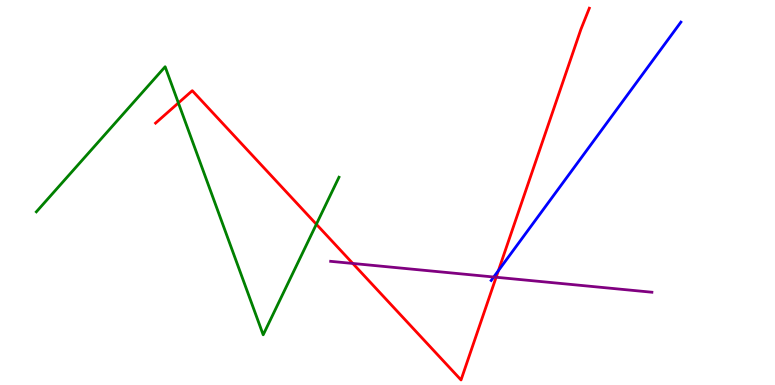[{'lines': ['blue', 'red'], 'intersections': [{'x': 6.43, 'y': 2.97}]}, {'lines': ['green', 'red'], 'intersections': [{'x': 2.3, 'y': 7.33}, {'x': 4.08, 'y': 4.18}]}, {'lines': ['purple', 'red'], 'intersections': [{'x': 4.55, 'y': 3.16}, {'x': 6.4, 'y': 2.8}]}, {'lines': ['blue', 'green'], 'intersections': []}, {'lines': ['blue', 'purple'], 'intersections': [{'x': 6.37, 'y': 2.8}]}, {'lines': ['green', 'purple'], 'intersections': []}]